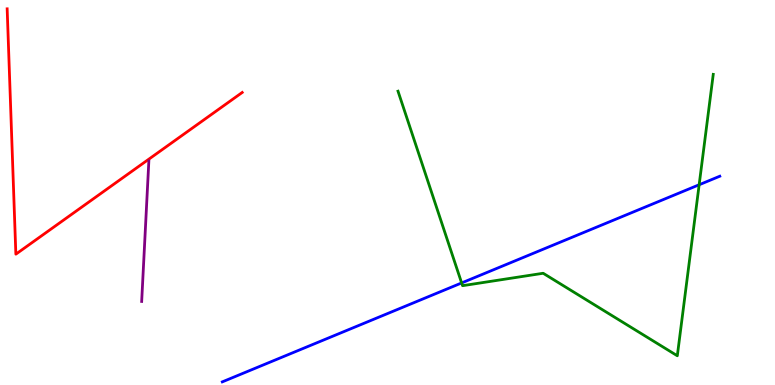[{'lines': ['blue', 'red'], 'intersections': []}, {'lines': ['green', 'red'], 'intersections': []}, {'lines': ['purple', 'red'], 'intersections': []}, {'lines': ['blue', 'green'], 'intersections': [{'x': 5.96, 'y': 2.65}, {'x': 9.02, 'y': 5.2}]}, {'lines': ['blue', 'purple'], 'intersections': []}, {'lines': ['green', 'purple'], 'intersections': []}]